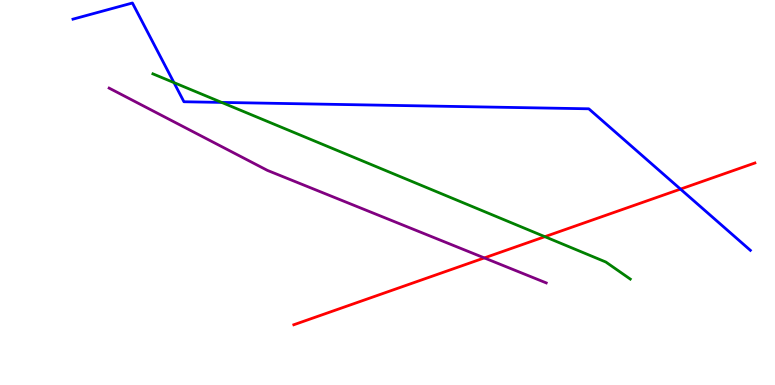[{'lines': ['blue', 'red'], 'intersections': [{'x': 8.78, 'y': 5.09}]}, {'lines': ['green', 'red'], 'intersections': [{'x': 7.03, 'y': 3.85}]}, {'lines': ['purple', 'red'], 'intersections': [{'x': 6.25, 'y': 3.3}]}, {'lines': ['blue', 'green'], 'intersections': [{'x': 2.24, 'y': 7.85}, {'x': 2.86, 'y': 7.34}]}, {'lines': ['blue', 'purple'], 'intersections': []}, {'lines': ['green', 'purple'], 'intersections': []}]